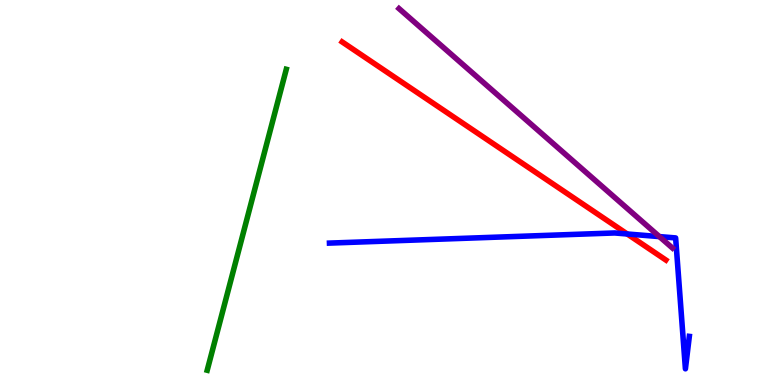[{'lines': ['blue', 'red'], 'intersections': [{'x': 8.09, 'y': 3.92}]}, {'lines': ['green', 'red'], 'intersections': []}, {'lines': ['purple', 'red'], 'intersections': []}, {'lines': ['blue', 'green'], 'intersections': []}, {'lines': ['blue', 'purple'], 'intersections': [{'x': 8.51, 'y': 3.85}]}, {'lines': ['green', 'purple'], 'intersections': []}]